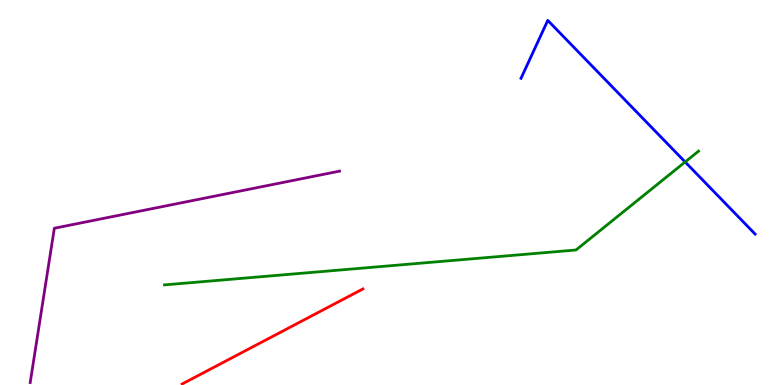[{'lines': ['blue', 'red'], 'intersections': []}, {'lines': ['green', 'red'], 'intersections': []}, {'lines': ['purple', 'red'], 'intersections': []}, {'lines': ['blue', 'green'], 'intersections': [{'x': 8.84, 'y': 5.79}]}, {'lines': ['blue', 'purple'], 'intersections': []}, {'lines': ['green', 'purple'], 'intersections': []}]